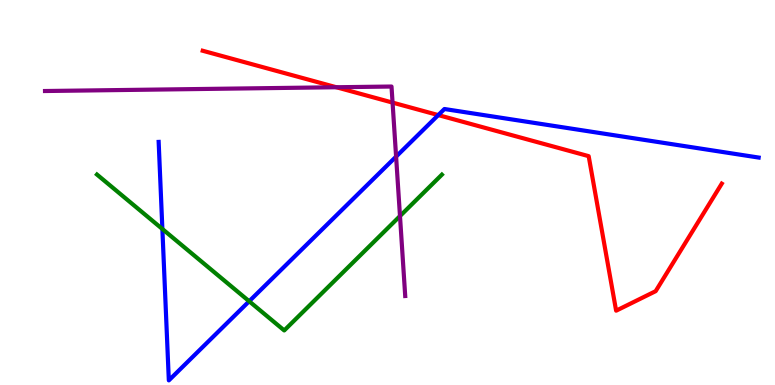[{'lines': ['blue', 'red'], 'intersections': [{'x': 5.66, 'y': 7.01}]}, {'lines': ['green', 'red'], 'intersections': []}, {'lines': ['purple', 'red'], 'intersections': [{'x': 4.34, 'y': 7.73}, {'x': 5.07, 'y': 7.34}]}, {'lines': ['blue', 'green'], 'intersections': [{'x': 2.1, 'y': 4.05}, {'x': 3.22, 'y': 2.17}]}, {'lines': ['blue', 'purple'], 'intersections': [{'x': 5.11, 'y': 5.93}]}, {'lines': ['green', 'purple'], 'intersections': [{'x': 5.16, 'y': 4.39}]}]